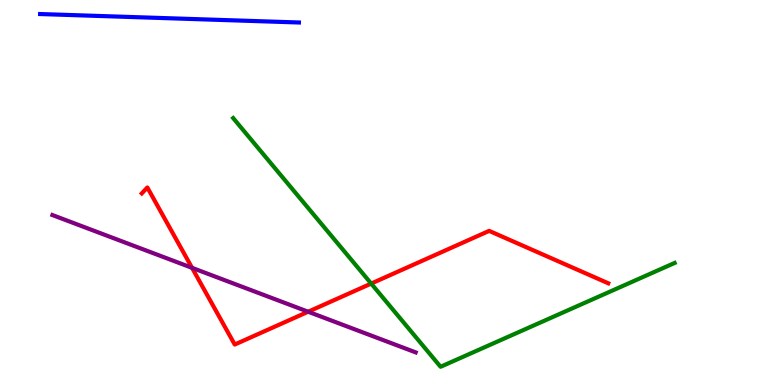[{'lines': ['blue', 'red'], 'intersections': []}, {'lines': ['green', 'red'], 'intersections': [{'x': 4.79, 'y': 2.63}]}, {'lines': ['purple', 'red'], 'intersections': [{'x': 2.48, 'y': 3.04}, {'x': 3.98, 'y': 1.9}]}, {'lines': ['blue', 'green'], 'intersections': []}, {'lines': ['blue', 'purple'], 'intersections': []}, {'lines': ['green', 'purple'], 'intersections': []}]